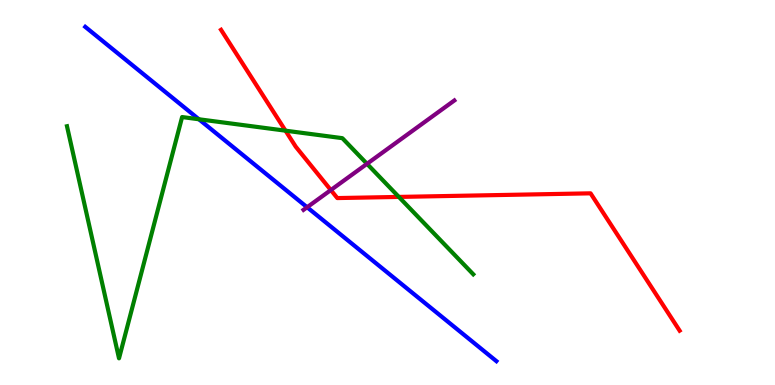[{'lines': ['blue', 'red'], 'intersections': []}, {'lines': ['green', 'red'], 'intersections': [{'x': 3.68, 'y': 6.61}, {'x': 5.15, 'y': 4.89}]}, {'lines': ['purple', 'red'], 'intersections': [{'x': 4.27, 'y': 5.06}]}, {'lines': ['blue', 'green'], 'intersections': [{'x': 2.57, 'y': 6.9}]}, {'lines': ['blue', 'purple'], 'intersections': [{'x': 3.96, 'y': 4.62}]}, {'lines': ['green', 'purple'], 'intersections': [{'x': 4.74, 'y': 5.75}]}]